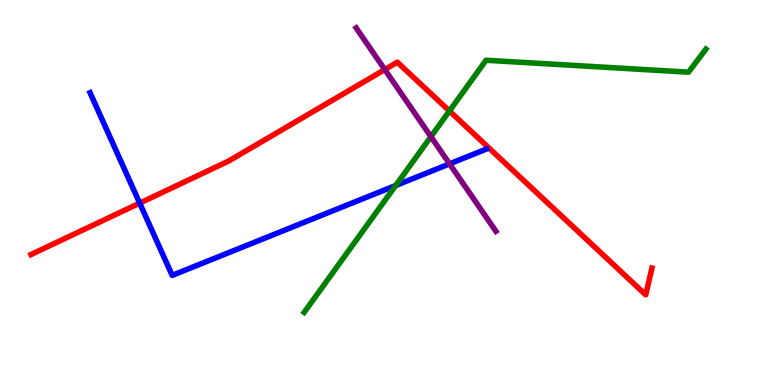[{'lines': ['blue', 'red'], 'intersections': [{'x': 1.8, 'y': 4.72}]}, {'lines': ['green', 'red'], 'intersections': [{'x': 5.8, 'y': 7.12}]}, {'lines': ['purple', 'red'], 'intersections': [{'x': 4.96, 'y': 8.19}]}, {'lines': ['blue', 'green'], 'intersections': [{'x': 5.11, 'y': 5.18}]}, {'lines': ['blue', 'purple'], 'intersections': [{'x': 5.8, 'y': 5.74}]}, {'lines': ['green', 'purple'], 'intersections': [{'x': 5.56, 'y': 6.45}]}]